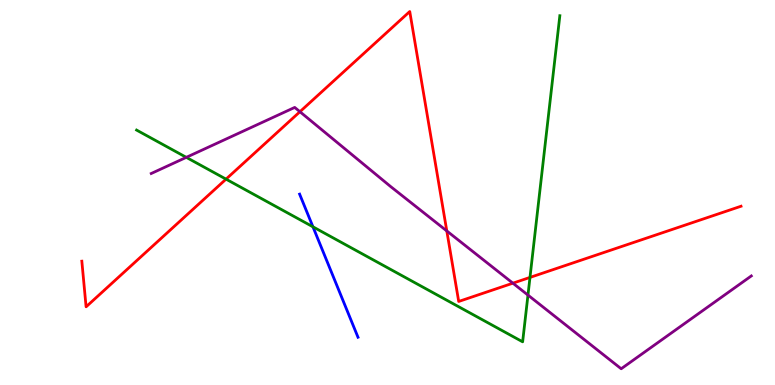[{'lines': ['blue', 'red'], 'intersections': []}, {'lines': ['green', 'red'], 'intersections': [{'x': 2.92, 'y': 5.35}, {'x': 6.84, 'y': 2.79}]}, {'lines': ['purple', 'red'], 'intersections': [{'x': 3.87, 'y': 7.1}, {'x': 5.77, 'y': 4.0}, {'x': 6.62, 'y': 2.64}]}, {'lines': ['blue', 'green'], 'intersections': [{'x': 4.04, 'y': 4.11}]}, {'lines': ['blue', 'purple'], 'intersections': []}, {'lines': ['green', 'purple'], 'intersections': [{'x': 2.4, 'y': 5.91}, {'x': 6.81, 'y': 2.34}]}]